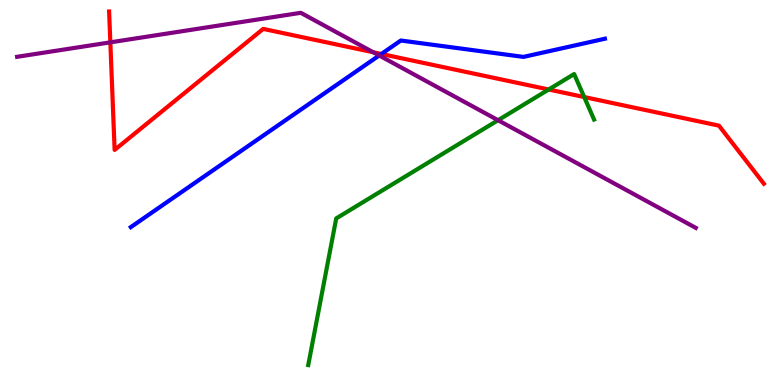[{'lines': ['blue', 'red'], 'intersections': [{'x': 4.92, 'y': 8.6}]}, {'lines': ['green', 'red'], 'intersections': [{'x': 7.08, 'y': 7.68}, {'x': 7.54, 'y': 7.48}]}, {'lines': ['purple', 'red'], 'intersections': [{'x': 1.42, 'y': 8.9}, {'x': 4.82, 'y': 8.64}]}, {'lines': ['blue', 'green'], 'intersections': []}, {'lines': ['blue', 'purple'], 'intersections': [{'x': 4.89, 'y': 8.56}]}, {'lines': ['green', 'purple'], 'intersections': [{'x': 6.43, 'y': 6.88}]}]